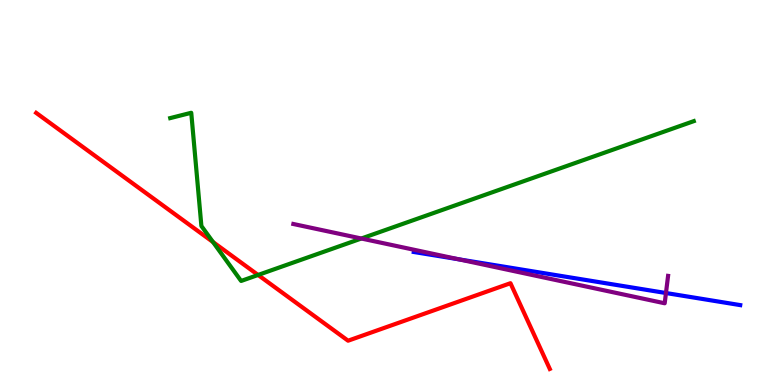[{'lines': ['blue', 'red'], 'intersections': []}, {'lines': ['green', 'red'], 'intersections': [{'x': 2.75, 'y': 3.71}, {'x': 3.33, 'y': 2.86}]}, {'lines': ['purple', 'red'], 'intersections': []}, {'lines': ['blue', 'green'], 'intersections': []}, {'lines': ['blue', 'purple'], 'intersections': [{'x': 5.92, 'y': 3.27}, {'x': 8.59, 'y': 2.39}]}, {'lines': ['green', 'purple'], 'intersections': [{'x': 4.66, 'y': 3.8}]}]